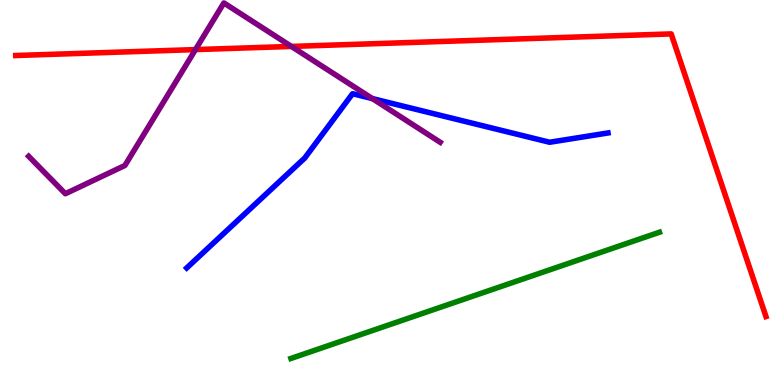[{'lines': ['blue', 'red'], 'intersections': []}, {'lines': ['green', 'red'], 'intersections': []}, {'lines': ['purple', 'red'], 'intersections': [{'x': 2.52, 'y': 8.71}, {'x': 3.76, 'y': 8.79}]}, {'lines': ['blue', 'green'], 'intersections': []}, {'lines': ['blue', 'purple'], 'intersections': [{'x': 4.8, 'y': 7.44}]}, {'lines': ['green', 'purple'], 'intersections': []}]